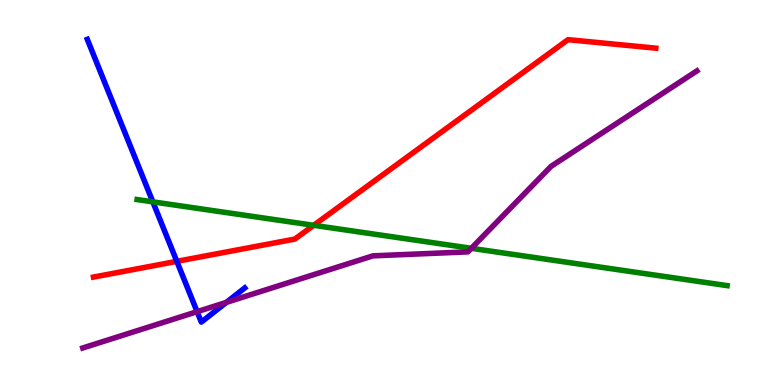[{'lines': ['blue', 'red'], 'intersections': [{'x': 2.28, 'y': 3.21}]}, {'lines': ['green', 'red'], 'intersections': [{'x': 4.05, 'y': 4.15}]}, {'lines': ['purple', 'red'], 'intersections': []}, {'lines': ['blue', 'green'], 'intersections': [{'x': 1.97, 'y': 4.76}]}, {'lines': ['blue', 'purple'], 'intersections': [{'x': 2.54, 'y': 1.9}, {'x': 2.92, 'y': 2.15}]}, {'lines': ['green', 'purple'], 'intersections': [{'x': 6.08, 'y': 3.55}]}]